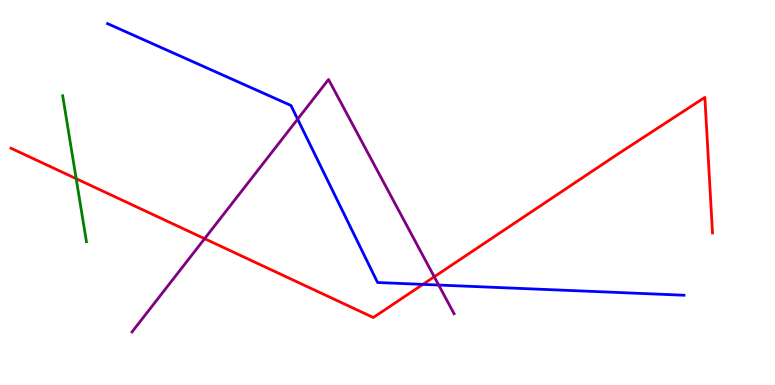[{'lines': ['blue', 'red'], 'intersections': [{'x': 5.46, 'y': 2.61}]}, {'lines': ['green', 'red'], 'intersections': [{'x': 0.983, 'y': 5.36}]}, {'lines': ['purple', 'red'], 'intersections': [{'x': 2.64, 'y': 3.8}, {'x': 5.6, 'y': 2.81}]}, {'lines': ['blue', 'green'], 'intersections': []}, {'lines': ['blue', 'purple'], 'intersections': [{'x': 3.84, 'y': 6.9}, {'x': 5.66, 'y': 2.6}]}, {'lines': ['green', 'purple'], 'intersections': []}]